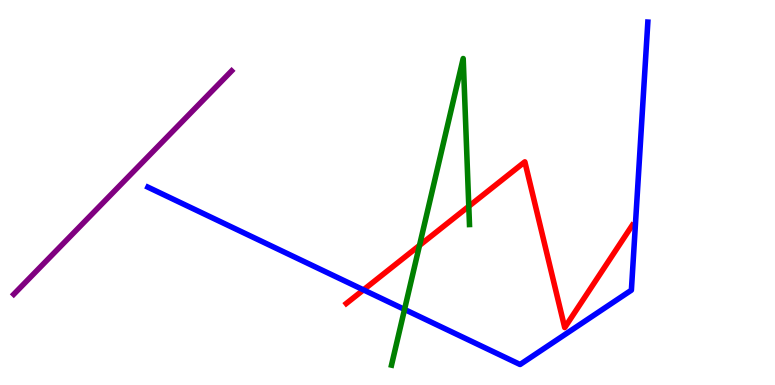[{'lines': ['blue', 'red'], 'intersections': [{'x': 4.69, 'y': 2.47}]}, {'lines': ['green', 'red'], 'intersections': [{'x': 5.41, 'y': 3.63}, {'x': 6.05, 'y': 4.64}]}, {'lines': ['purple', 'red'], 'intersections': []}, {'lines': ['blue', 'green'], 'intersections': [{'x': 5.22, 'y': 1.96}]}, {'lines': ['blue', 'purple'], 'intersections': []}, {'lines': ['green', 'purple'], 'intersections': []}]